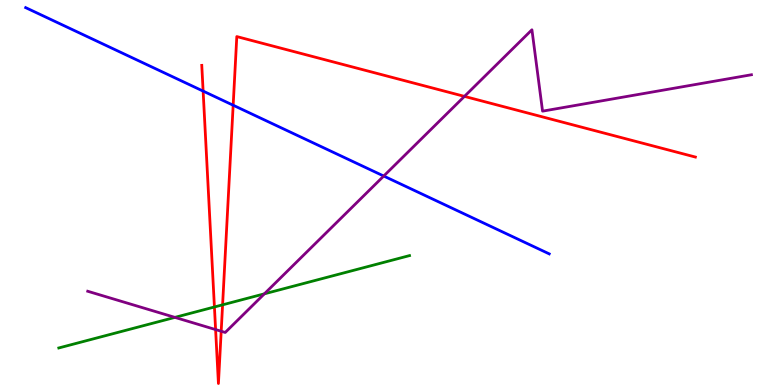[{'lines': ['blue', 'red'], 'intersections': [{'x': 2.62, 'y': 7.63}, {'x': 3.01, 'y': 7.27}]}, {'lines': ['green', 'red'], 'intersections': [{'x': 2.77, 'y': 2.03}, {'x': 2.87, 'y': 2.08}]}, {'lines': ['purple', 'red'], 'intersections': [{'x': 2.78, 'y': 1.44}, {'x': 2.85, 'y': 1.4}, {'x': 5.99, 'y': 7.5}]}, {'lines': ['blue', 'green'], 'intersections': []}, {'lines': ['blue', 'purple'], 'intersections': [{'x': 4.95, 'y': 5.43}]}, {'lines': ['green', 'purple'], 'intersections': [{'x': 2.26, 'y': 1.76}, {'x': 3.41, 'y': 2.37}]}]